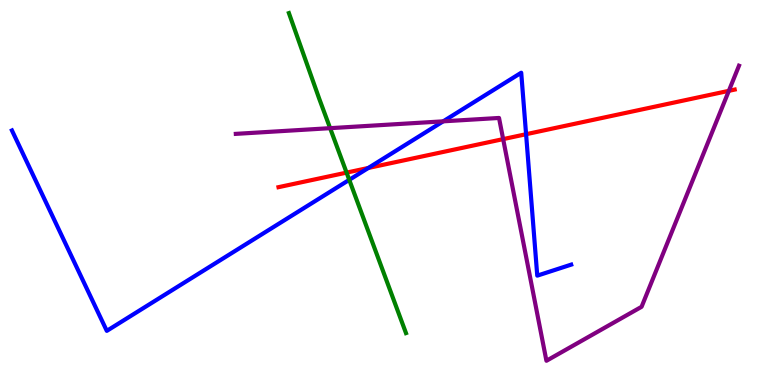[{'lines': ['blue', 'red'], 'intersections': [{'x': 4.75, 'y': 5.64}, {'x': 6.79, 'y': 6.51}]}, {'lines': ['green', 'red'], 'intersections': [{'x': 4.47, 'y': 5.52}]}, {'lines': ['purple', 'red'], 'intersections': [{'x': 6.49, 'y': 6.39}, {'x': 9.4, 'y': 7.64}]}, {'lines': ['blue', 'green'], 'intersections': [{'x': 4.51, 'y': 5.33}]}, {'lines': ['blue', 'purple'], 'intersections': [{'x': 5.72, 'y': 6.85}]}, {'lines': ['green', 'purple'], 'intersections': [{'x': 4.26, 'y': 6.67}]}]